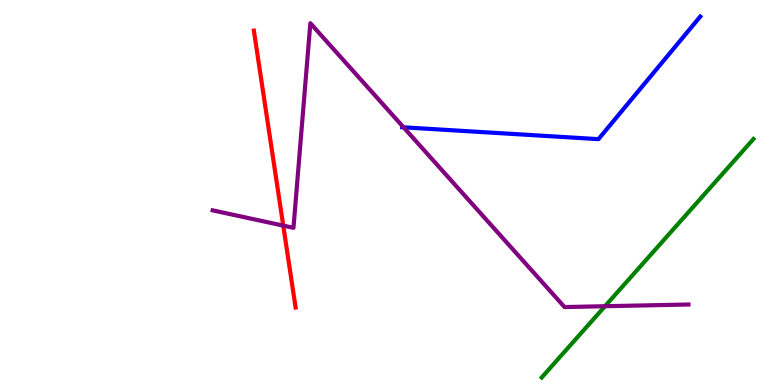[{'lines': ['blue', 'red'], 'intersections': []}, {'lines': ['green', 'red'], 'intersections': []}, {'lines': ['purple', 'red'], 'intersections': [{'x': 3.65, 'y': 4.14}]}, {'lines': ['blue', 'green'], 'intersections': []}, {'lines': ['blue', 'purple'], 'intersections': [{'x': 5.21, 'y': 6.69}]}, {'lines': ['green', 'purple'], 'intersections': [{'x': 7.81, 'y': 2.05}]}]